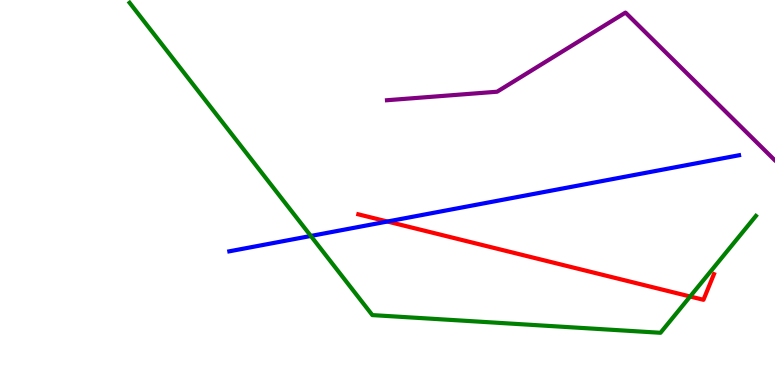[{'lines': ['blue', 'red'], 'intersections': [{'x': 5.0, 'y': 4.25}]}, {'lines': ['green', 'red'], 'intersections': [{'x': 8.9, 'y': 2.3}]}, {'lines': ['purple', 'red'], 'intersections': []}, {'lines': ['blue', 'green'], 'intersections': [{'x': 4.01, 'y': 3.87}]}, {'lines': ['blue', 'purple'], 'intersections': []}, {'lines': ['green', 'purple'], 'intersections': []}]